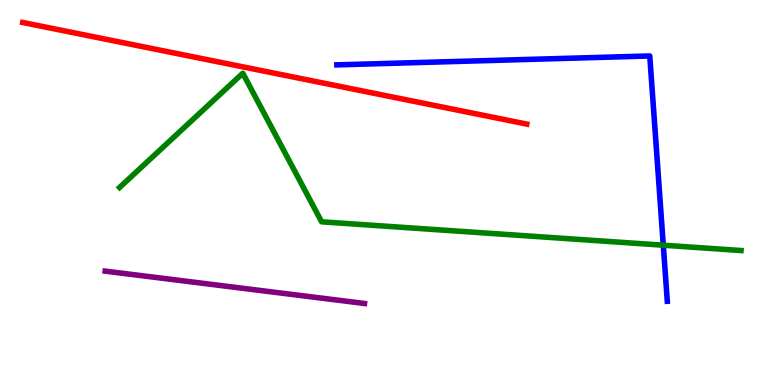[{'lines': ['blue', 'red'], 'intersections': []}, {'lines': ['green', 'red'], 'intersections': []}, {'lines': ['purple', 'red'], 'intersections': []}, {'lines': ['blue', 'green'], 'intersections': [{'x': 8.56, 'y': 3.63}]}, {'lines': ['blue', 'purple'], 'intersections': []}, {'lines': ['green', 'purple'], 'intersections': []}]